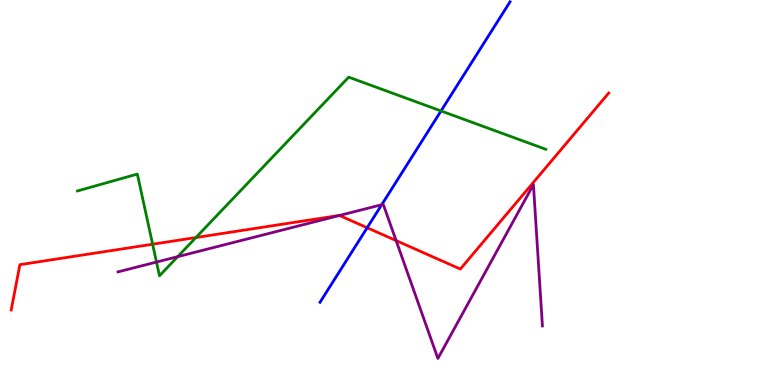[{'lines': ['blue', 'red'], 'intersections': [{'x': 4.74, 'y': 4.08}]}, {'lines': ['green', 'red'], 'intersections': [{'x': 1.97, 'y': 3.66}, {'x': 2.53, 'y': 3.83}]}, {'lines': ['purple', 'red'], 'intersections': [{'x': 4.38, 'y': 4.4}, {'x': 5.11, 'y': 3.75}]}, {'lines': ['blue', 'green'], 'intersections': [{'x': 5.69, 'y': 7.12}]}, {'lines': ['blue', 'purple'], 'intersections': [{'x': 4.93, 'y': 4.68}]}, {'lines': ['green', 'purple'], 'intersections': [{'x': 2.02, 'y': 3.19}, {'x': 2.29, 'y': 3.33}]}]